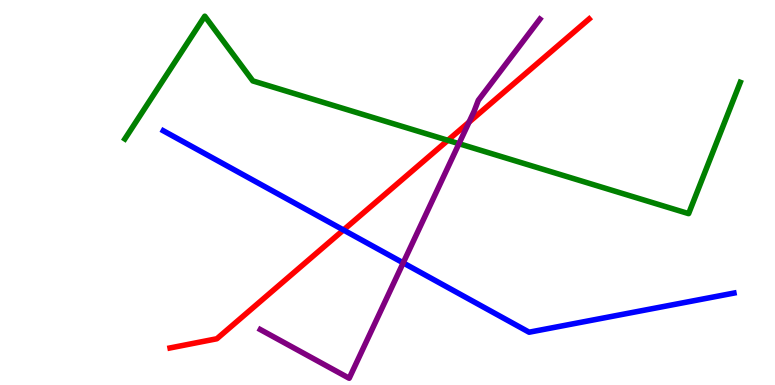[{'lines': ['blue', 'red'], 'intersections': [{'x': 4.43, 'y': 4.03}]}, {'lines': ['green', 'red'], 'intersections': [{'x': 5.78, 'y': 6.36}]}, {'lines': ['purple', 'red'], 'intersections': [{'x': 6.05, 'y': 6.83}]}, {'lines': ['blue', 'green'], 'intersections': []}, {'lines': ['blue', 'purple'], 'intersections': [{'x': 5.2, 'y': 3.17}]}, {'lines': ['green', 'purple'], 'intersections': [{'x': 5.92, 'y': 6.27}]}]